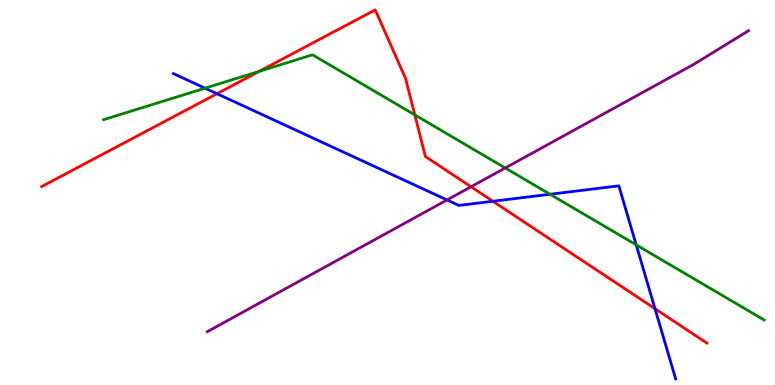[{'lines': ['blue', 'red'], 'intersections': [{'x': 2.8, 'y': 7.57}, {'x': 6.36, 'y': 4.77}, {'x': 8.45, 'y': 1.98}]}, {'lines': ['green', 'red'], 'intersections': [{'x': 3.34, 'y': 8.15}, {'x': 5.35, 'y': 7.02}]}, {'lines': ['purple', 'red'], 'intersections': [{'x': 6.08, 'y': 5.15}]}, {'lines': ['blue', 'green'], 'intersections': [{'x': 2.65, 'y': 7.71}, {'x': 7.1, 'y': 4.95}, {'x': 8.21, 'y': 3.64}]}, {'lines': ['blue', 'purple'], 'intersections': [{'x': 5.77, 'y': 4.81}]}, {'lines': ['green', 'purple'], 'intersections': [{'x': 6.52, 'y': 5.64}]}]